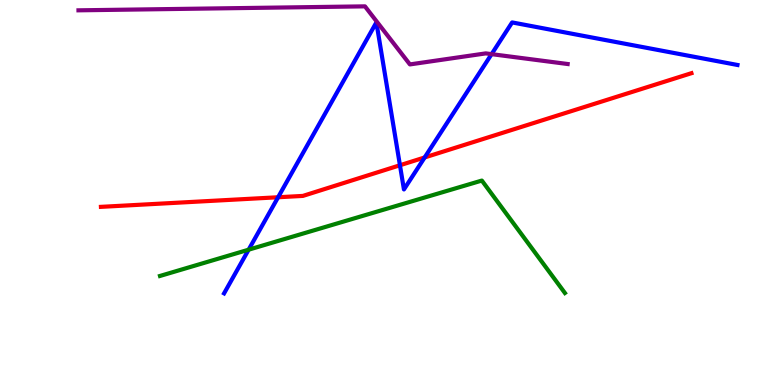[{'lines': ['blue', 'red'], 'intersections': [{'x': 3.59, 'y': 4.88}, {'x': 5.16, 'y': 5.71}, {'x': 5.48, 'y': 5.91}]}, {'lines': ['green', 'red'], 'intersections': []}, {'lines': ['purple', 'red'], 'intersections': []}, {'lines': ['blue', 'green'], 'intersections': [{'x': 3.21, 'y': 3.51}]}, {'lines': ['blue', 'purple'], 'intersections': [{'x': 6.34, 'y': 8.59}]}, {'lines': ['green', 'purple'], 'intersections': []}]